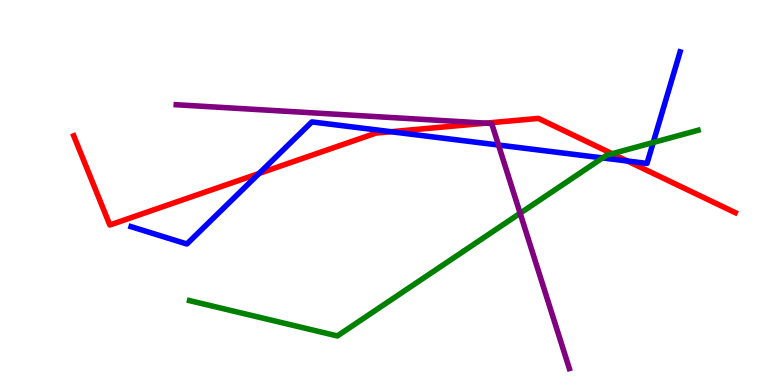[{'lines': ['blue', 'red'], 'intersections': [{'x': 3.34, 'y': 5.49}, {'x': 5.05, 'y': 6.58}, {'x': 8.09, 'y': 5.82}]}, {'lines': ['green', 'red'], 'intersections': [{'x': 7.9, 'y': 6.01}]}, {'lines': ['purple', 'red'], 'intersections': [{'x': 6.27, 'y': 6.8}]}, {'lines': ['blue', 'green'], 'intersections': [{'x': 7.77, 'y': 5.9}, {'x': 8.43, 'y': 6.3}]}, {'lines': ['blue', 'purple'], 'intersections': [{'x': 6.43, 'y': 6.23}]}, {'lines': ['green', 'purple'], 'intersections': [{'x': 6.71, 'y': 4.46}]}]